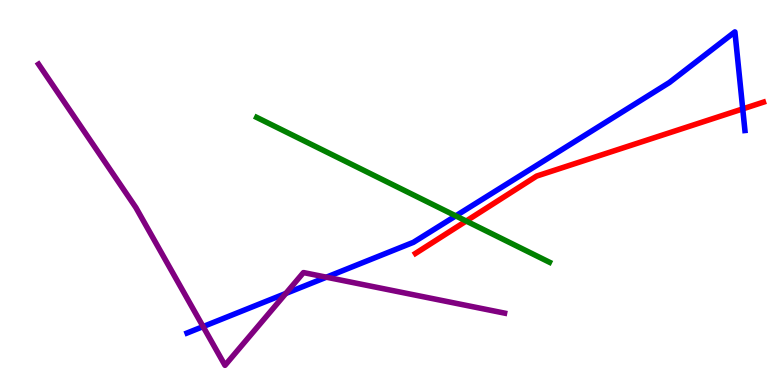[{'lines': ['blue', 'red'], 'intersections': [{'x': 9.58, 'y': 7.17}]}, {'lines': ['green', 'red'], 'intersections': [{'x': 6.02, 'y': 4.26}]}, {'lines': ['purple', 'red'], 'intersections': []}, {'lines': ['blue', 'green'], 'intersections': [{'x': 5.88, 'y': 4.39}]}, {'lines': ['blue', 'purple'], 'intersections': [{'x': 2.62, 'y': 1.52}, {'x': 3.69, 'y': 2.38}, {'x': 4.21, 'y': 2.8}]}, {'lines': ['green', 'purple'], 'intersections': []}]